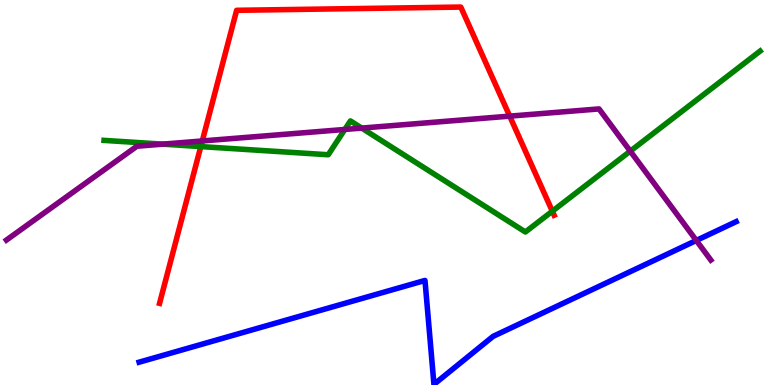[{'lines': ['blue', 'red'], 'intersections': []}, {'lines': ['green', 'red'], 'intersections': [{'x': 2.59, 'y': 6.19}, {'x': 7.13, 'y': 4.51}]}, {'lines': ['purple', 'red'], 'intersections': [{'x': 2.61, 'y': 6.34}, {'x': 6.58, 'y': 6.98}]}, {'lines': ['blue', 'green'], 'intersections': []}, {'lines': ['blue', 'purple'], 'intersections': [{'x': 8.98, 'y': 3.75}]}, {'lines': ['green', 'purple'], 'intersections': [{'x': 2.1, 'y': 6.26}, {'x': 4.45, 'y': 6.64}, {'x': 4.67, 'y': 6.67}, {'x': 8.13, 'y': 6.07}]}]